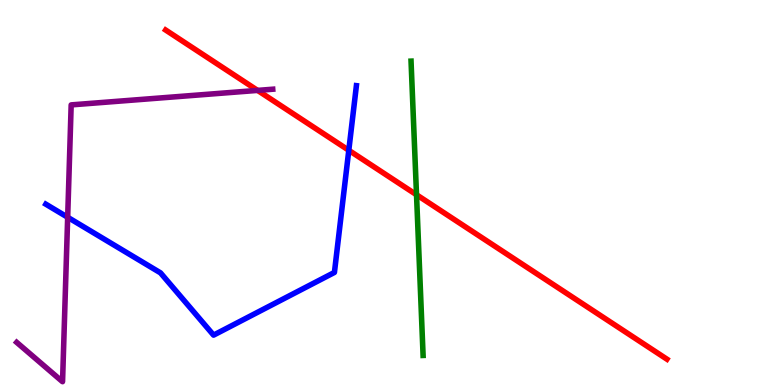[{'lines': ['blue', 'red'], 'intersections': [{'x': 4.5, 'y': 6.1}]}, {'lines': ['green', 'red'], 'intersections': [{'x': 5.37, 'y': 4.94}]}, {'lines': ['purple', 'red'], 'intersections': [{'x': 3.32, 'y': 7.65}]}, {'lines': ['blue', 'green'], 'intersections': []}, {'lines': ['blue', 'purple'], 'intersections': [{'x': 0.873, 'y': 4.36}]}, {'lines': ['green', 'purple'], 'intersections': []}]